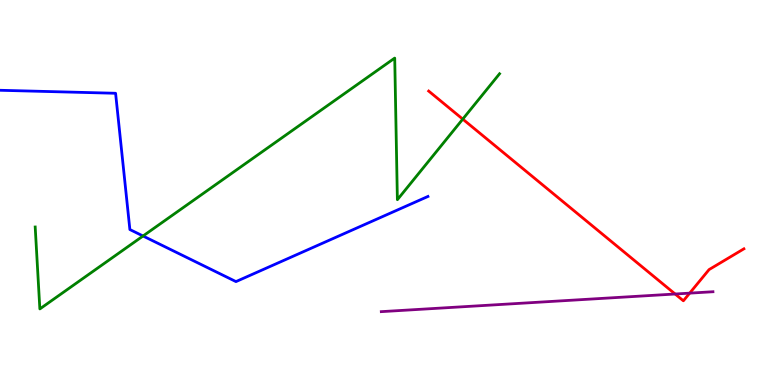[{'lines': ['blue', 'red'], 'intersections': []}, {'lines': ['green', 'red'], 'intersections': [{'x': 5.97, 'y': 6.91}]}, {'lines': ['purple', 'red'], 'intersections': [{'x': 8.71, 'y': 2.36}, {'x': 8.9, 'y': 2.39}]}, {'lines': ['blue', 'green'], 'intersections': [{'x': 1.85, 'y': 3.87}]}, {'lines': ['blue', 'purple'], 'intersections': []}, {'lines': ['green', 'purple'], 'intersections': []}]